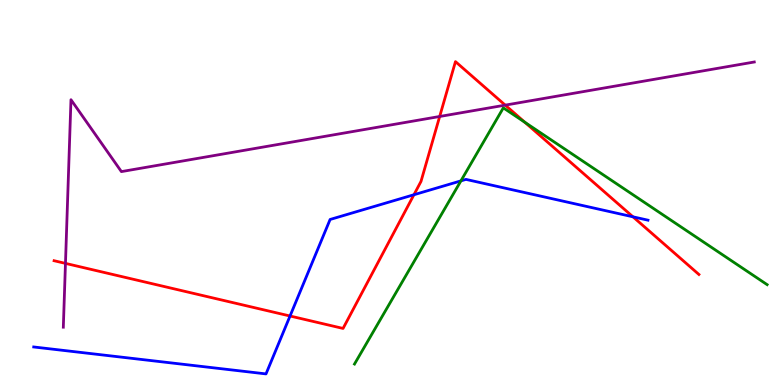[{'lines': ['blue', 'red'], 'intersections': [{'x': 3.74, 'y': 1.79}, {'x': 5.34, 'y': 4.94}, {'x': 8.17, 'y': 4.37}]}, {'lines': ['green', 'red'], 'intersections': [{'x': 6.77, 'y': 6.82}]}, {'lines': ['purple', 'red'], 'intersections': [{'x': 0.845, 'y': 3.16}, {'x': 5.67, 'y': 6.97}, {'x': 6.52, 'y': 7.27}]}, {'lines': ['blue', 'green'], 'intersections': [{'x': 5.95, 'y': 5.3}]}, {'lines': ['blue', 'purple'], 'intersections': []}, {'lines': ['green', 'purple'], 'intersections': []}]